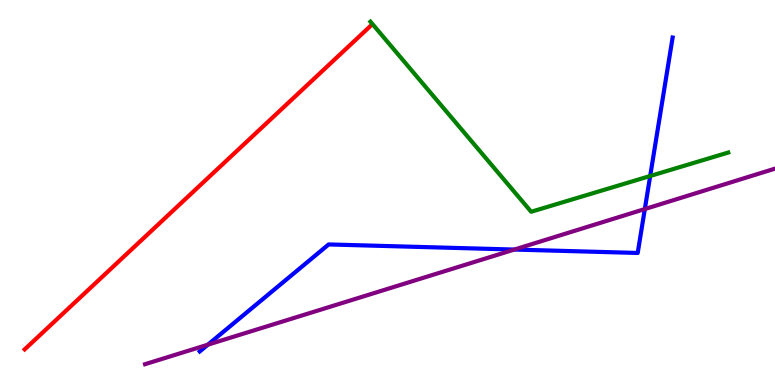[{'lines': ['blue', 'red'], 'intersections': []}, {'lines': ['green', 'red'], 'intersections': []}, {'lines': ['purple', 'red'], 'intersections': []}, {'lines': ['blue', 'green'], 'intersections': [{'x': 8.39, 'y': 5.43}]}, {'lines': ['blue', 'purple'], 'intersections': [{'x': 2.68, 'y': 1.05}, {'x': 6.64, 'y': 3.52}, {'x': 8.32, 'y': 4.57}]}, {'lines': ['green', 'purple'], 'intersections': []}]